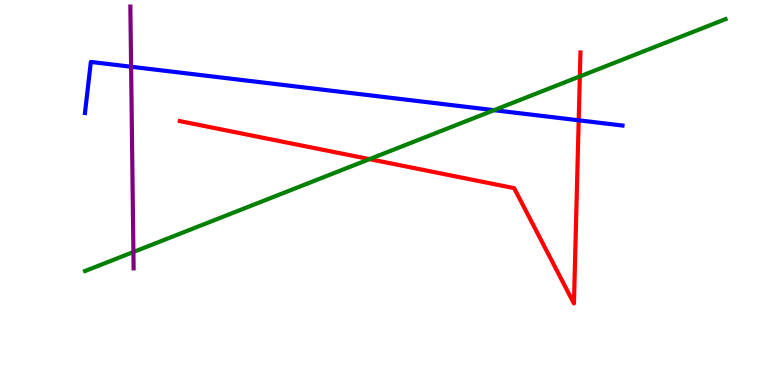[{'lines': ['blue', 'red'], 'intersections': [{'x': 7.47, 'y': 6.88}]}, {'lines': ['green', 'red'], 'intersections': [{'x': 4.77, 'y': 5.87}, {'x': 7.48, 'y': 8.01}]}, {'lines': ['purple', 'red'], 'intersections': []}, {'lines': ['blue', 'green'], 'intersections': [{'x': 6.37, 'y': 7.14}]}, {'lines': ['blue', 'purple'], 'intersections': [{'x': 1.69, 'y': 8.27}]}, {'lines': ['green', 'purple'], 'intersections': [{'x': 1.72, 'y': 3.45}]}]